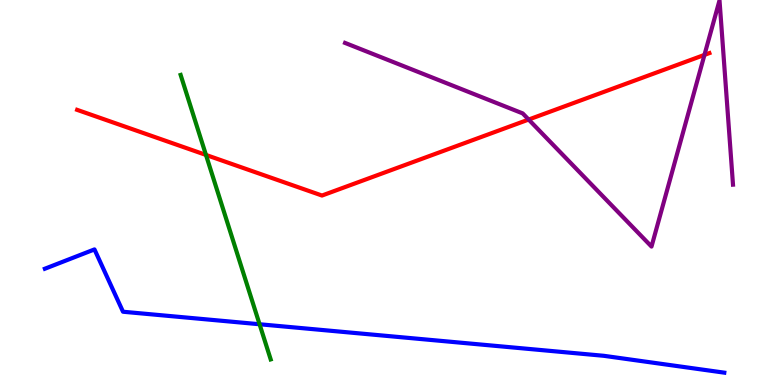[{'lines': ['blue', 'red'], 'intersections': []}, {'lines': ['green', 'red'], 'intersections': [{'x': 2.66, 'y': 5.98}]}, {'lines': ['purple', 'red'], 'intersections': [{'x': 6.82, 'y': 6.89}, {'x': 9.09, 'y': 8.57}]}, {'lines': ['blue', 'green'], 'intersections': [{'x': 3.35, 'y': 1.58}]}, {'lines': ['blue', 'purple'], 'intersections': []}, {'lines': ['green', 'purple'], 'intersections': []}]